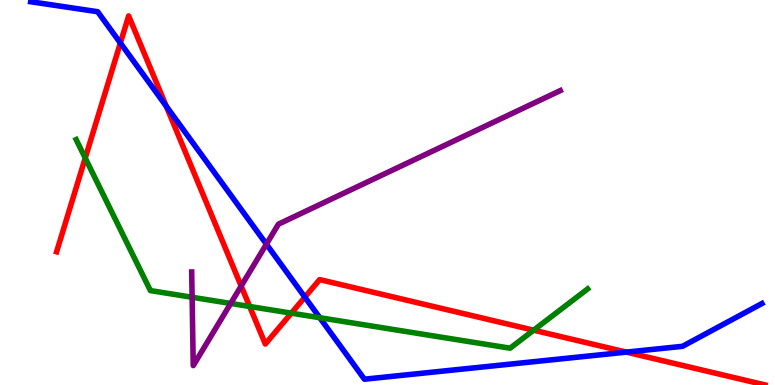[{'lines': ['blue', 'red'], 'intersections': [{'x': 1.55, 'y': 8.88}, {'x': 2.15, 'y': 7.24}, {'x': 3.93, 'y': 2.28}, {'x': 8.08, 'y': 0.854}]}, {'lines': ['green', 'red'], 'intersections': [{'x': 1.1, 'y': 5.9}, {'x': 3.22, 'y': 2.04}, {'x': 3.76, 'y': 1.87}, {'x': 6.89, 'y': 1.42}]}, {'lines': ['purple', 'red'], 'intersections': [{'x': 3.11, 'y': 2.57}]}, {'lines': ['blue', 'green'], 'intersections': [{'x': 4.13, 'y': 1.75}]}, {'lines': ['blue', 'purple'], 'intersections': [{'x': 3.44, 'y': 3.66}]}, {'lines': ['green', 'purple'], 'intersections': [{'x': 2.48, 'y': 2.28}, {'x': 2.98, 'y': 2.12}]}]